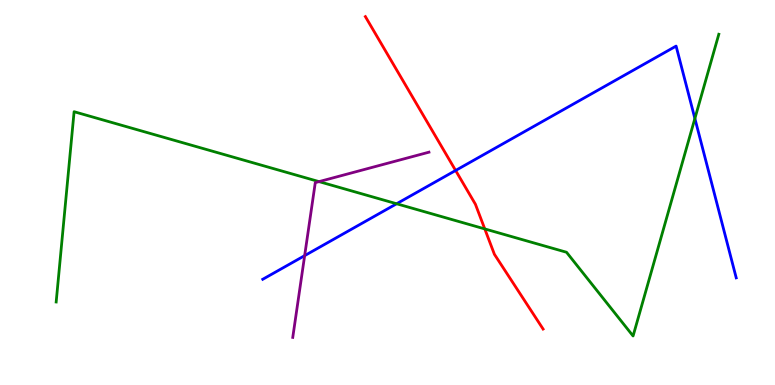[{'lines': ['blue', 'red'], 'intersections': [{'x': 5.88, 'y': 5.57}]}, {'lines': ['green', 'red'], 'intersections': [{'x': 6.26, 'y': 4.05}]}, {'lines': ['purple', 'red'], 'intersections': []}, {'lines': ['blue', 'green'], 'intersections': [{'x': 5.12, 'y': 4.71}, {'x': 8.97, 'y': 6.92}]}, {'lines': ['blue', 'purple'], 'intersections': [{'x': 3.93, 'y': 3.36}]}, {'lines': ['green', 'purple'], 'intersections': [{'x': 4.12, 'y': 5.28}]}]